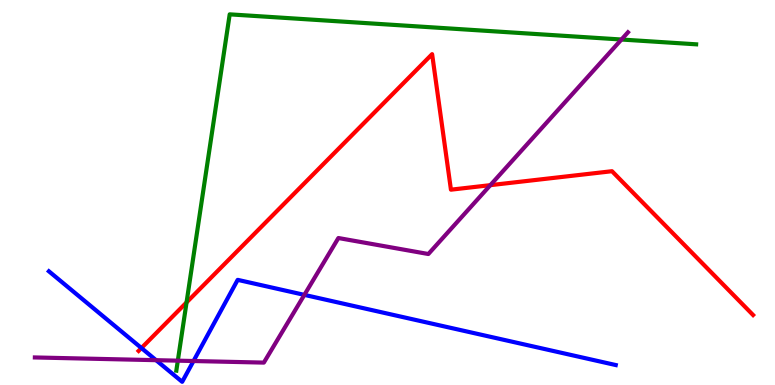[{'lines': ['blue', 'red'], 'intersections': [{'x': 1.82, 'y': 0.96}]}, {'lines': ['green', 'red'], 'intersections': [{'x': 2.41, 'y': 2.14}]}, {'lines': ['purple', 'red'], 'intersections': [{'x': 6.33, 'y': 5.19}]}, {'lines': ['blue', 'green'], 'intersections': []}, {'lines': ['blue', 'purple'], 'intersections': [{'x': 2.01, 'y': 0.645}, {'x': 2.5, 'y': 0.623}, {'x': 3.93, 'y': 2.34}]}, {'lines': ['green', 'purple'], 'intersections': [{'x': 2.29, 'y': 0.632}, {'x': 8.02, 'y': 8.97}]}]